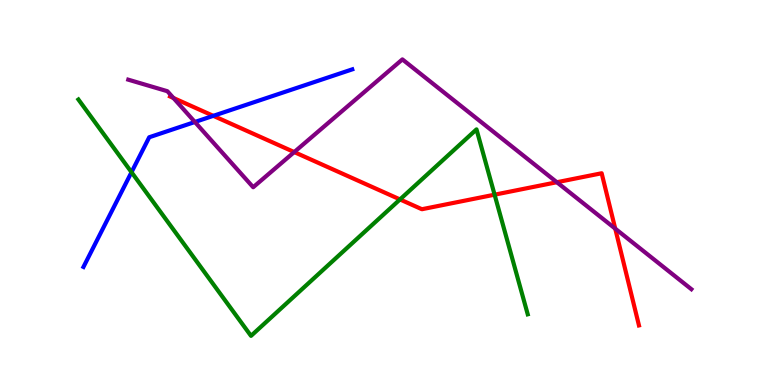[{'lines': ['blue', 'red'], 'intersections': [{'x': 2.75, 'y': 6.99}]}, {'lines': ['green', 'red'], 'intersections': [{'x': 5.16, 'y': 4.82}, {'x': 6.38, 'y': 4.94}]}, {'lines': ['purple', 'red'], 'intersections': [{'x': 2.24, 'y': 7.45}, {'x': 3.8, 'y': 6.05}, {'x': 7.19, 'y': 5.27}, {'x': 7.94, 'y': 4.06}]}, {'lines': ['blue', 'green'], 'intersections': [{'x': 1.7, 'y': 5.53}]}, {'lines': ['blue', 'purple'], 'intersections': [{'x': 2.51, 'y': 6.83}]}, {'lines': ['green', 'purple'], 'intersections': []}]